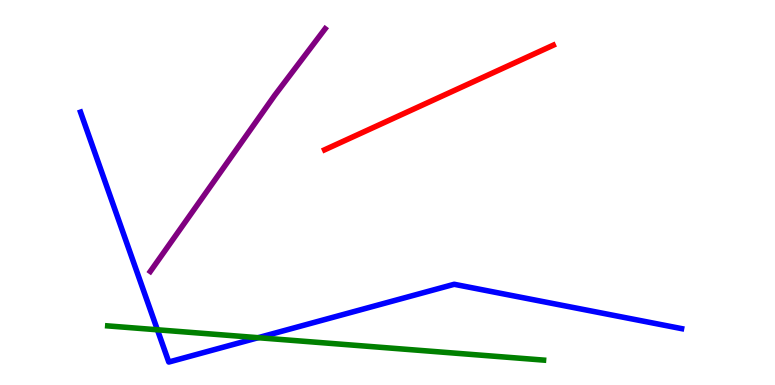[{'lines': ['blue', 'red'], 'intersections': []}, {'lines': ['green', 'red'], 'intersections': []}, {'lines': ['purple', 'red'], 'intersections': []}, {'lines': ['blue', 'green'], 'intersections': [{'x': 2.03, 'y': 1.43}, {'x': 3.33, 'y': 1.23}]}, {'lines': ['blue', 'purple'], 'intersections': []}, {'lines': ['green', 'purple'], 'intersections': []}]